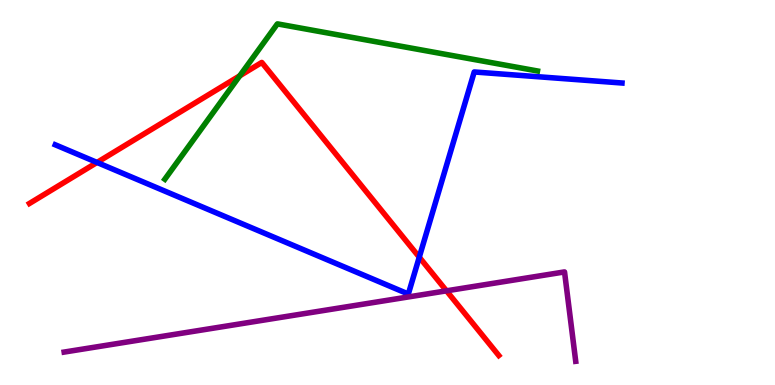[{'lines': ['blue', 'red'], 'intersections': [{'x': 1.25, 'y': 5.78}, {'x': 5.41, 'y': 3.32}]}, {'lines': ['green', 'red'], 'intersections': [{'x': 3.09, 'y': 8.03}]}, {'lines': ['purple', 'red'], 'intersections': [{'x': 5.76, 'y': 2.45}]}, {'lines': ['blue', 'green'], 'intersections': []}, {'lines': ['blue', 'purple'], 'intersections': []}, {'lines': ['green', 'purple'], 'intersections': []}]